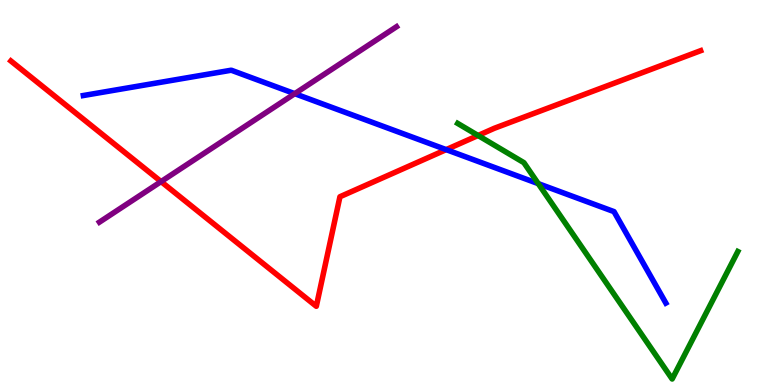[{'lines': ['blue', 'red'], 'intersections': [{'x': 5.76, 'y': 6.11}]}, {'lines': ['green', 'red'], 'intersections': [{'x': 6.17, 'y': 6.48}]}, {'lines': ['purple', 'red'], 'intersections': [{'x': 2.08, 'y': 5.28}]}, {'lines': ['blue', 'green'], 'intersections': [{'x': 6.95, 'y': 5.23}]}, {'lines': ['blue', 'purple'], 'intersections': [{'x': 3.8, 'y': 7.57}]}, {'lines': ['green', 'purple'], 'intersections': []}]